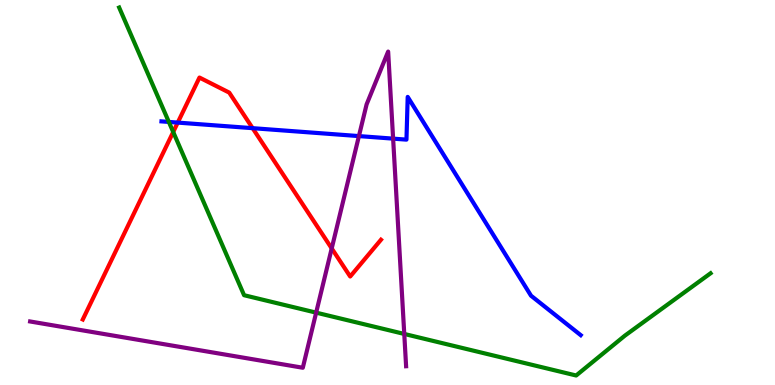[{'lines': ['blue', 'red'], 'intersections': [{'x': 2.29, 'y': 6.82}, {'x': 3.26, 'y': 6.67}]}, {'lines': ['green', 'red'], 'intersections': [{'x': 2.24, 'y': 6.57}]}, {'lines': ['purple', 'red'], 'intersections': [{'x': 4.28, 'y': 3.55}]}, {'lines': ['blue', 'green'], 'intersections': [{'x': 2.18, 'y': 6.83}]}, {'lines': ['blue', 'purple'], 'intersections': [{'x': 4.63, 'y': 6.47}, {'x': 5.07, 'y': 6.4}]}, {'lines': ['green', 'purple'], 'intersections': [{'x': 4.08, 'y': 1.88}, {'x': 5.22, 'y': 1.33}]}]